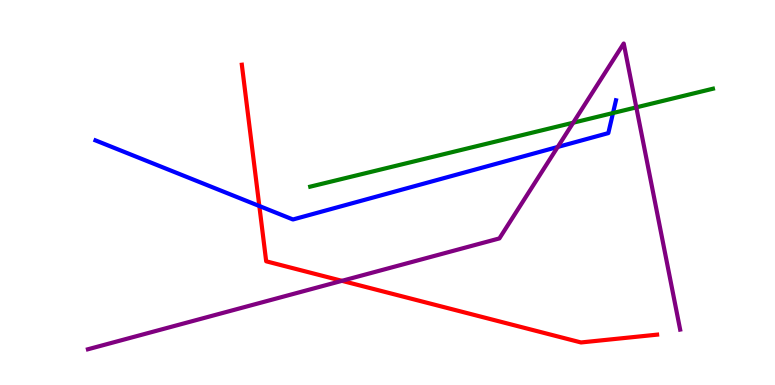[{'lines': ['blue', 'red'], 'intersections': [{'x': 3.35, 'y': 4.65}]}, {'lines': ['green', 'red'], 'intersections': []}, {'lines': ['purple', 'red'], 'intersections': [{'x': 4.41, 'y': 2.71}]}, {'lines': ['blue', 'green'], 'intersections': [{'x': 7.91, 'y': 7.06}]}, {'lines': ['blue', 'purple'], 'intersections': [{'x': 7.2, 'y': 6.18}]}, {'lines': ['green', 'purple'], 'intersections': [{'x': 7.4, 'y': 6.81}, {'x': 8.21, 'y': 7.21}]}]